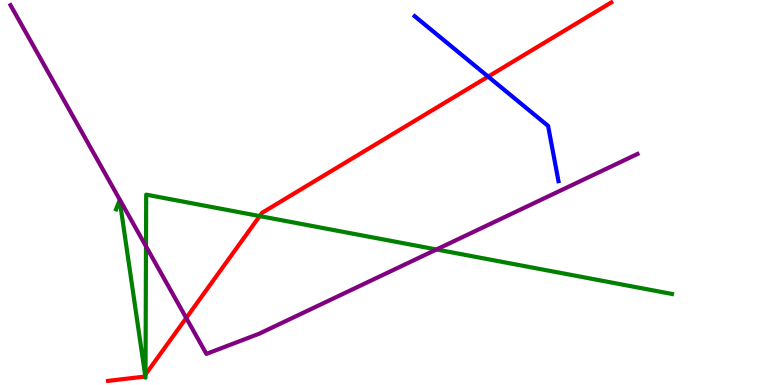[{'lines': ['blue', 'red'], 'intersections': [{'x': 6.3, 'y': 8.01}]}, {'lines': ['green', 'red'], 'intersections': [{'x': 1.87, 'y': 0.259}, {'x': 1.88, 'y': 0.274}, {'x': 3.35, 'y': 4.39}]}, {'lines': ['purple', 'red'], 'intersections': [{'x': 2.4, 'y': 1.74}]}, {'lines': ['blue', 'green'], 'intersections': []}, {'lines': ['blue', 'purple'], 'intersections': []}, {'lines': ['green', 'purple'], 'intersections': [{'x': 1.88, 'y': 3.6}, {'x': 5.63, 'y': 3.52}]}]